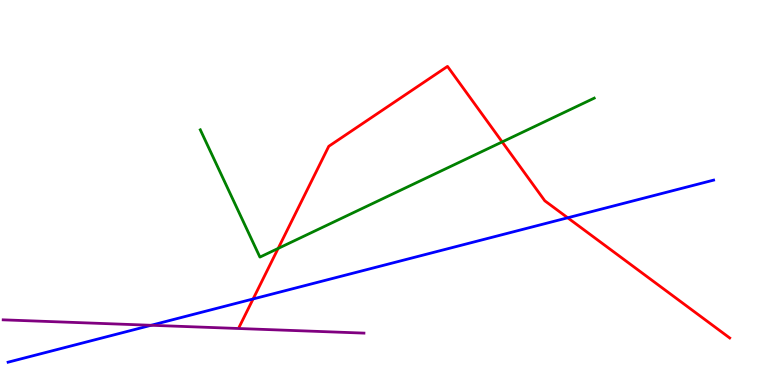[{'lines': ['blue', 'red'], 'intersections': [{'x': 3.27, 'y': 2.23}, {'x': 7.33, 'y': 4.34}]}, {'lines': ['green', 'red'], 'intersections': [{'x': 3.59, 'y': 3.55}, {'x': 6.48, 'y': 6.31}]}, {'lines': ['purple', 'red'], 'intersections': []}, {'lines': ['blue', 'green'], 'intersections': []}, {'lines': ['blue', 'purple'], 'intersections': [{'x': 1.95, 'y': 1.55}]}, {'lines': ['green', 'purple'], 'intersections': []}]